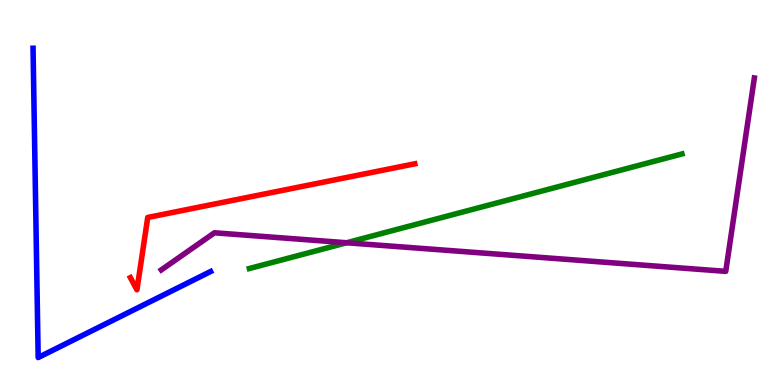[{'lines': ['blue', 'red'], 'intersections': []}, {'lines': ['green', 'red'], 'intersections': []}, {'lines': ['purple', 'red'], 'intersections': []}, {'lines': ['blue', 'green'], 'intersections': []}, {'lines': ['blue', 'purple'], 'intersections': []}, {'lines': ['green', 'purple'], 'intersections': [{'x': 4.47, 'y': 3.69}]}]